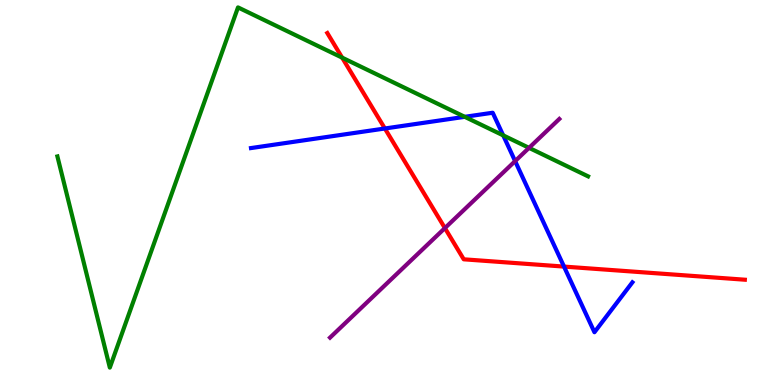[{'lines': ['blue', 'red'], 'intersections': [{'x': 4.97, 'y': 6.66}, {'x': 7.28, 'y': 3.08}]}, {'lines': ['green', 'red'], 'intersections': [{'x': 4.41, 'y': 8.5}]}, {'lines': ['purple', 'red'], 'intersections': [{'x': 5.74, 'y': 4.08}]}, {'lines': ['blue', 'green'], 'intersections': [{'x': 6.0, 'y': 6.97}, {'x': 6.49, 'y': 6.48}]}, {'lines': ['blue', 'purple'], 'intersections': [{'x': 6.65, 'y': 5.82}]}, {'lines': ['green', 'purple'], 'intersections': [{'x': 6.83, 'y': 6.16}]}]